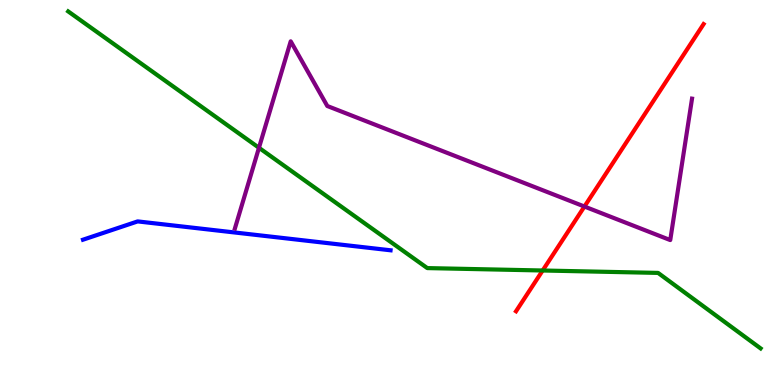[{'lines': ['blue', 'red'], 'intersections': []}, {'lines': ['green', 'red'], 'intersections': [{'x': 7.0, 'y': 2.97}]}, {'lines': ['purple', 'red'], 'intersections': [{'x': 7.54, 'y': 4.64}]}, {'lines': ['blue', 'green'], 'intersections': []}, {'lines': ['blue', 'purple'], 'intersections': []}, {'lines': ['green', 'purple'], 'intersections': [{'x': 3.34, 'y': 6.16}]}]